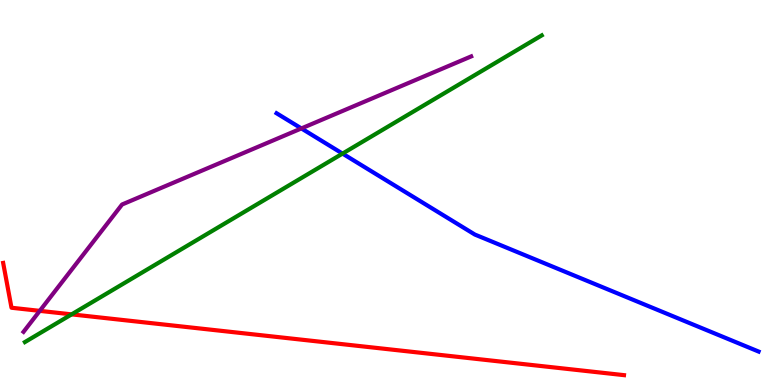[{'lines': ['blue', 'red'], 'intersections': []}, {'lines': ['green', 'red'], 'intersections': [{'x': 0.924, 'y': 1.83}]}, {'lines': ['purple', 'red'], 'intersections': [{'x': 0.513, 'y': 1.93}]}, {'lines': ['blue', 'green'], 'intersections': [{'x': 4.42, 'y': 6.01}]}, {'lines': ['blue', 'purple'], 'intersections': [{'x': 3.89, 'y': 6.66}]}, {'lines': ['green', 'purple'], 'intersections': []}]